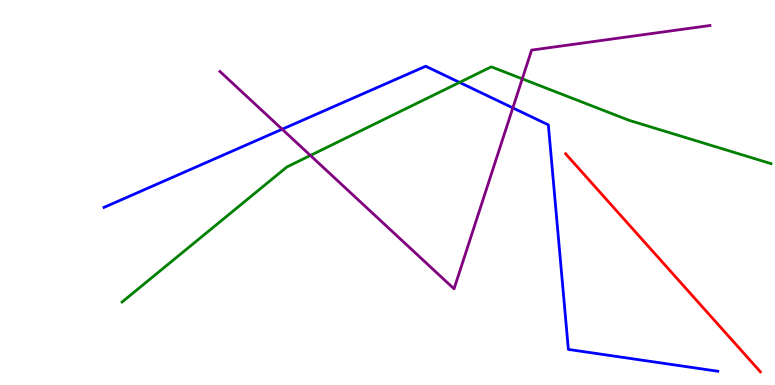[{'lines': ['blue', 'red'], 'intersections': []}, {'lines': ['green', 'red'], 'intersections': []}, {'lines': ['purple', 'red'], 'intersections': []}, {'lines': ['blue', 'green'], 'intersections': [{'x': 5.93, 'y': 7.86}]}, {'lines': ['blue', 'purple'], 'intersections': [{'x': 3.64, 'y': 6.64}, {'x': 6.62, 'y': 7.2}]}, {'lines': ['green', 'purple'], 'intersections': [{'x': 4.0, 'y': 5.96}, {'x': 6.74, 'y': 7.95}]}]